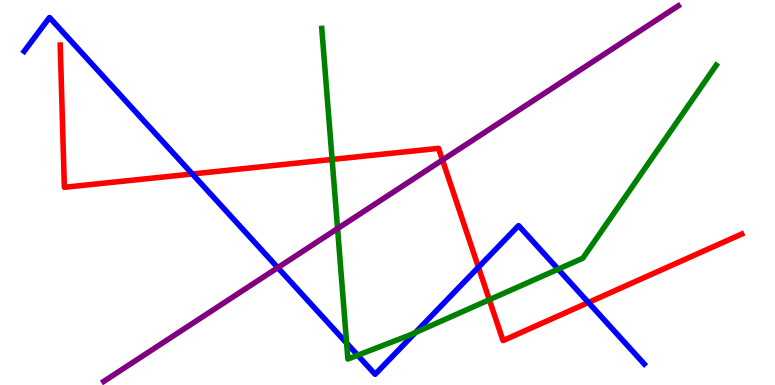[{'lines': ['blue', 'red'], 'intersections': [{'x': 2.48, 'y': 5.48}, {'x': 6.17, 'y': 3.06}, {'x': 7.59, 'y': 2.14}]}, {'lines': ['green', 'red'], 'intersections': [{'x': 4.29, 'y': 5.86}, {'x': 6.31, 'y': 2.21}]}, {'lines': ['purple', 'red'], 'intersections': [{'x': 5.71, 'y': 5.84}]}, {'lines': ['blue', 'green'], 'intersections': [{'x': 4.47, 'y': 1.09}, {'x': 4.62, 'y': 0.773}, {'x': 5.36, 'y': 1.36}, {'x': 7.2, 'y': 3.01}]}, {'lines': ['blue', 'purple'], 'intersections': [{'x': 3.58, 'y': 3.05}]}, {'lines': ['green', 'purple'], 'intersections': [{'x': 4.36, 'y': 4.06}]}]